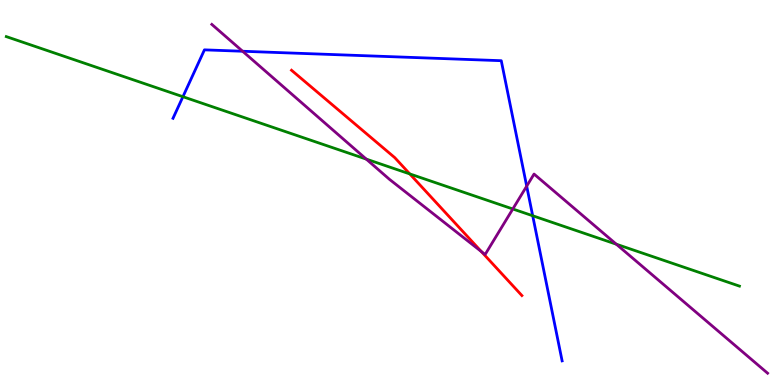[{'lines': ['blue', 'red'], 'intersections': []}, {'lines': ['green', 'red'], 'intersections': [{'x': 5.29, 'y': 5.48}]}, {'lines': ['purple', 'red'], 'intersections': [{'x': 6.21, 'y': 3.47}]}, {'lines': ['blue', 'green'], 'intersections': [{'x': 2.36, 'y': 7.49}, {'x': 6.87, 'y': 4.4}]}, {'lines': ['blue', 'purple'], 'intersections': [{'x': 3.13, 'y': 8.67}, {'x': 6.8, 'y': 5.16}]}, {'lines': ['green', 'purple'], 'intersections': [{'x': 4.73, 'y': 5.87}, {'x': 6.62, 'y': 4.57}, {'x': 7.95, 'y': 3.66}]}]